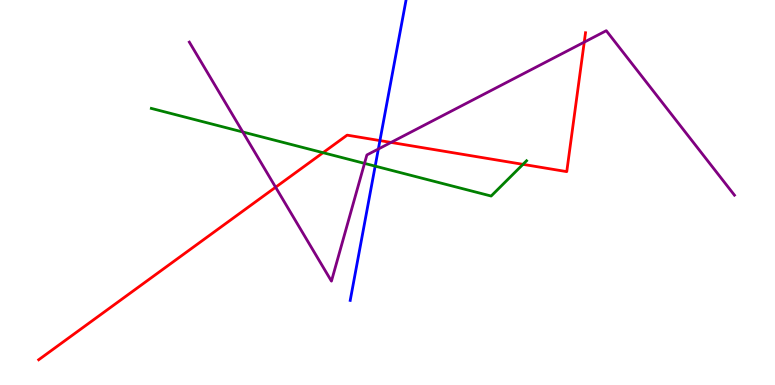[{'lines': ['blue', 'red'], 'intersections': [{'x': 4.9, 'y': 6.35}]}, {'lines': ['green', 'red'], 'intersections': [{'x': 4.17, 'y': 6.03}, {'x': 6.75, 'y': 5.73}]}, {'lines': ['purple', 'red'], 'intersections': [{'x': 3.56, 'y': 5.14}, {'x': 5.05, 'y': 6.3}, {'x': 7.54, 'y': 8.91}]}, {'lines': ['blue', 'green'], 'intersections': [{'x': 4.84, 'y': 5.68}]}, {'lines': ['blue', 'purple'], 'intersections': [{'x': 4.88, 'y': 6.13}]}, {'lines': ['green', 'purple'], 'intersections': [{'x': 3.13, 'y': 6.57}, {'x': 4.7, 'y': 5.76}]}]